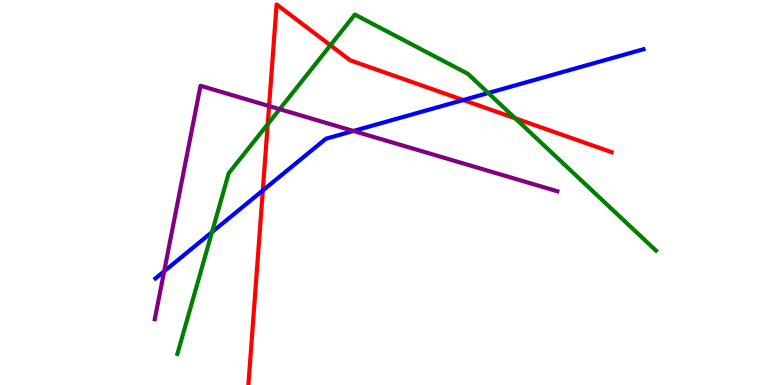[{'lines': ['blue', 'red'], 'intersections': [{'x': 3.39, 'y': 5.05}, {'x': 5.98, 'y': 7.4}]}, {'lines': ['green', 'red'], 'intersections': [{'x': 3.45, 'y': 6.77}, {'x': 4.26, 'y': 8.82}, {'x': 6.65, 'y': 6.93}]}, {'lines': ['purple', 'red'], 'intersections': [{'x': 3.47, 'y': 7.25}]}, {'lines': ['blue', 'green'], 'intersections': [{'x': 2.74, 'y': 3.97}, {'x': 6.3, 'y': 7.58}]}, {'lines': ['blue', 'purple'], 'intersections': [{'x': 2.12, 'y': 2.95}, {'x': 4.56, 'y': 6.6}]}, {'lines': ['green', 'purple'], 'intersections': [{'x': 3.61, 'y': 7.16}]}]